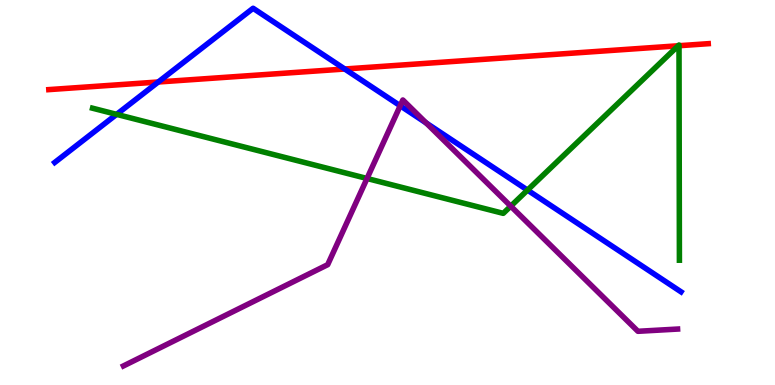[{'lines': ['blue', 'red'], 'intersections': [{'x': 2.04, 'y': 7.87}, {'x': 4.45, 'y': 8.21}]}, {'lines': ['green', 'red'], 'intersections': [{'x': 8.75, 'y': 8.81}, {'x': 8.76, 'y': 8.81}]}, {'lines': ['purple', 'red'], 'intersections': []}, {'lines': ['blue', 'green'], 'intersections': [{'x': 1.5, 'y': 7.03}, {'x': 6.81, 'y': 5.06}]}, {'lines': ['blue', 'purple'], 'intersections': [{'x': 5.16, 'y': 7.25}, {'x': 5.5, 'y': 6.81}]}, {'lines': ['green', 'purple'], 'intersections': [{'x': 4.74, 'y': 5.36}, {'x': 6.59, 'y': 4.65}]}]